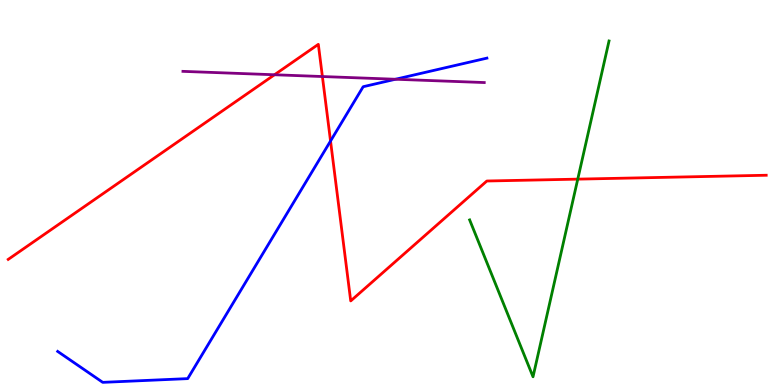[{'lines': ['blue', 'red'], 'intersections': [{'x': 4.26, 'y': 6.34}]}, {'lines': ['green', 'red'], 'intersections': [{'x': 7.45, 'y': 5.35}]}, {'lines': ['purple', 'red'], 'intersections': [{'x': 3.54, 'y': 8.06}, {'x': 4.16, 'y': 8.01}]}, {'lines': ['blue', 'green'], 'intersections': []}, {'lines': ['blue', 'purple'], 'intersections': [{'x': 5.1, 'y': 7.94}]}, {'lines': ['green', 'purple'], 'intersections': []}]